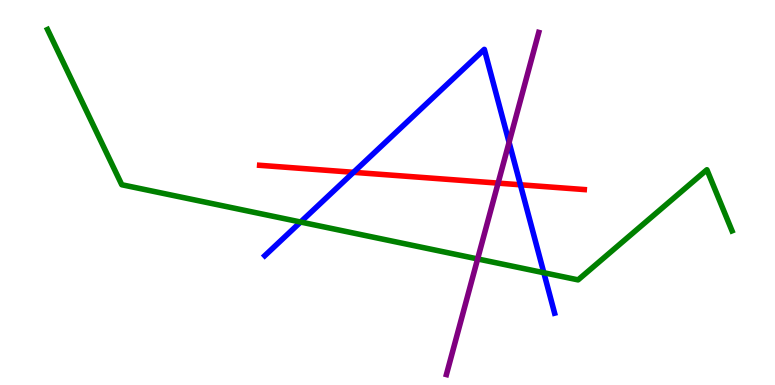[{'lines': ['blue', 'red'], 'intersections': [{'x': 4.56, 'y': 5.52}, {'x': 6.71, 'y': 5.2}]}, {'lines': ['green', 'red'], 'intersections': []}, {'lines': ['purple', 'red'], 'intersections': [{'x': 6.43, 'y': 5.24}]}, {'lines': ['blue', 'green'], 'intersections': [{'x': 3.88, 'y': 4.23}, {'x': 7.02, 'y': 2.92}]}, {'lines': ['blue', 'purple'], 'intersections': [{'x': 6.57, 'y': 6.3}]}, {'lines': ['green', 'purple'], 'intersections': [{'x': 6.16, 'y': 3.27}]}]